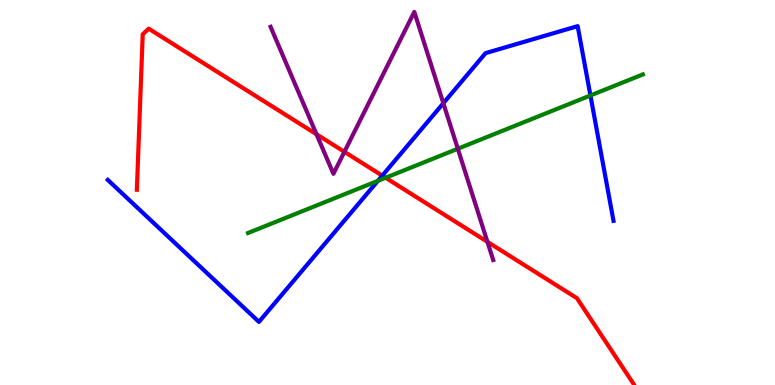[{'lines': ['blue', 'red'], 'intersections': [{'x': 4.93, 'y': 5.44}]}, {'lines': ['green', 'red'], 'intersections': [{'x': 4.98, 'y': 5.38}]}, {'lines': ['purple', 'red'], 'intersections': [{'x': 4.08, 'y': 6.51}, {'x': 4.44, 'y': 6.06}, {'x': 6.29, 'y': 3.72}]}, {'lines': ['blue', 'green'], 'intersections': [{'x': 4.88, 'y': 5.3}, {'x': 7.62, 'y': 7.52}]}, {'lines': ['blue', 'purple'], 'intersections': [{'x': 5.72, 'y': 7.32}]}, {'lines': ['green', 'purple'], 'intersections': [{'x': 5.91, 'y': 6.14}]}]